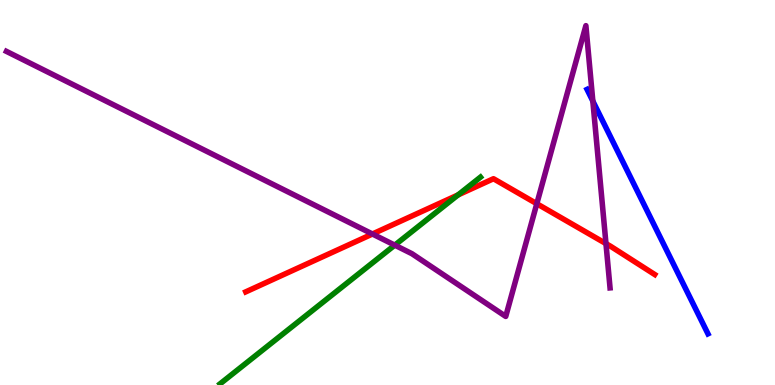[{'lines': ['blue', 'red'], 'intersections': []}, {'lines': ['green', 'red'], 'intersections': [{'x': 5.91, 'y': 4.94}]}, {'lines': ['purple', 'red'], 'intersections': [{'x': 4.81, 'y': 3.92}, {'x': 6.93, 'y': 4.71}, {'x': 7.82, 'y': 3.67}]}, {'lines': ['blue', 'green'], 'intersections': []}, {'lines': ['blue', 'purple'], 'intersections': [{'x': 7.65, 'y': 7.37}]}, {'lines': ['green', 'purple'], 'intersections': [{'x': 5.09, 'y': 3.63}]}]